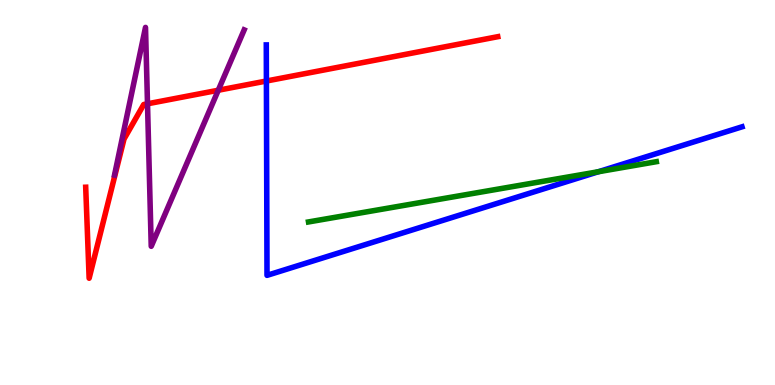[{'lines': ['blue', 'red'], 'intersections': [{'x': 3.44, 'y': 7.9}]}, {'lines': ['green', 'red'], 'intersections': []}, {'lines': ['purple', 'red'], 'intersections': [{'x': 1.9, 'y': 7.3}, {'x': 2.82, 'y': 7.66}]}, {'lines': ['blue', 'green'], 'intersections': [{'x': 7.72, 'y': 5.54}]}, {'lines': ['blue', 'purple'], 'intersections': []}, {'lines': ['green', 'purple'], 'intersections': []}]